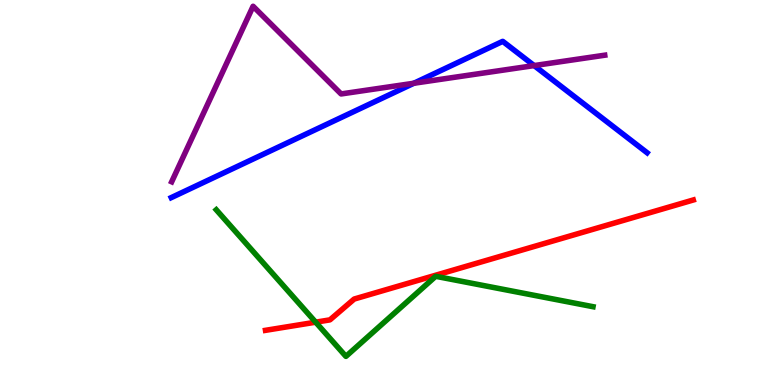[{'lines': ['blue', 'red'], 'intersections': []}, {'lines': ['green', 'red'], 'intersections': [{'x': 4.07, 'y': 1.63}]}, {'lines': ['purple', 'red'], 'intersections': []}, {'lines': ['blue', 'green'], 'intersections': []}, {'lines': ['blue', 'purple'], 'intersections': [{'x': 5.34, 'y': 7.84}, {'x': 6.89, 'y': 8.3}]}, {'lines': ['green', 'purple'], 'intersections': []}]